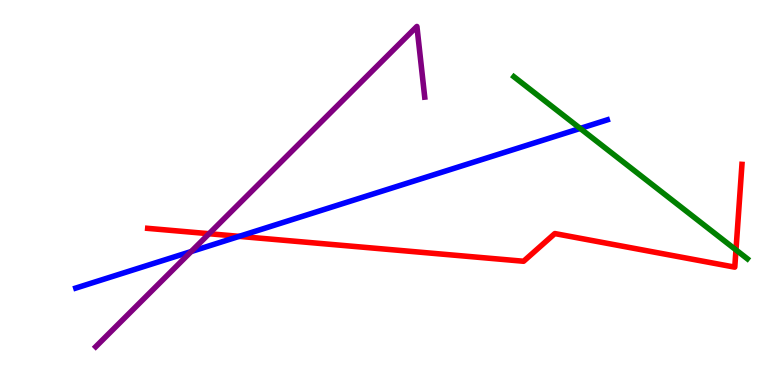[{'lines': ['blue', 'red'], 'intersections': [{'x': 3.09, 'y': 3.86}]}, {'lines': ['green', 'red'], 'intersections': [{'x': 9.5, 'y': 3.51}]}, {'lines': ['purple', 'red'], 'intersections': [{'x': 2.7, 'y': 3.93}]}, {'lines': ['blue', 'green'], 'intersections': [{'x': 7.49, 'y': 6.66}]}, {'lines': ['blue', 'purple'], 'intersections': [{'x': 2.47, 'y': 3.47}]}, {'lines': ['green', 'purple'], 'intersections': []}]